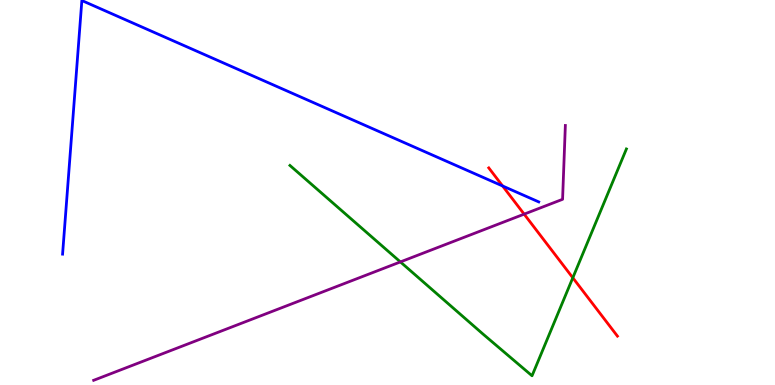[{'lines': ['blue', 'red'], 'intersections': [{'x': 6.49, 'y': 5.17}]}, {'lines': ['green', 'red'], 'intersections': [{'x': 7.39, 'y': 2.78}]}, {'lines': ['purple', 'red'], 'intersections': [{'x': 6.76, 'y': 4.44}]}, {'lines': ['blue', 'green'], 'intersections': []}, {'lines': ['blue', 'purple'], 'intersections': []}, {'lines': ['green', 'purple'], 'intersections': [{'x': 5.17, 'y': 3.2}]}]